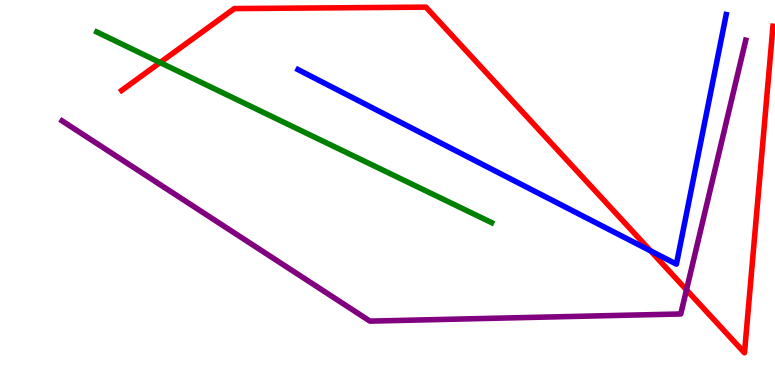[{'lines': ['blue', 'red'], 'intersections': [{'x': 8.39, 'y': 3.49}]}, {'lines': ['green', 'red'], 'intersections': [{'x': 2.07, 'y': 8.38}]}, {'lines': ['purple', 'red'], 'intersections': [{'x': 8.86, 'y': 2.47}]}, {'lines': ['blue', 'green'], 'intersections': []}, {'lines': ['blue', 'purple'], 'intersections': []}, {'lines': ['green', 'purple'], 'intersections': []}]